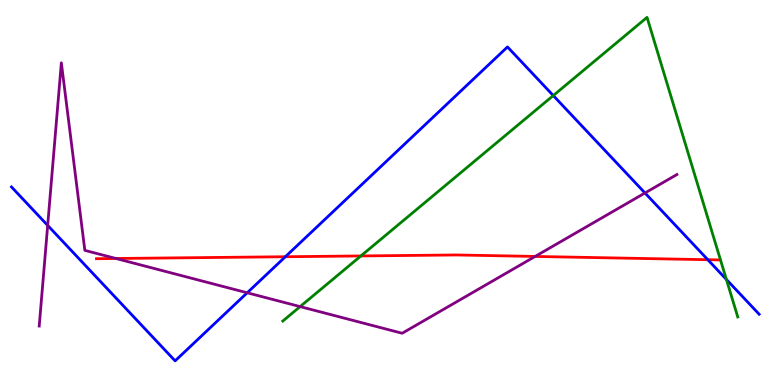[{'lines': ['blue', 'red'], 'intersections': [{'x': 3.68, 'y': 3.33}, {'x': 9.13, 'y': 3.25}]}, {'lines': ['green', 'red'], 'intersections': [{'x': 4.66, 'y': 3.35}]}, {'lines': ['purple', 'red'], 'intersections': [{'x': 1.5, 'y': 3.29}, {'x': 6.9, 'y': 3.34}]}, {'lines': ['blue', 'green'], 'intersections': [{'x': 7.14, 'y': 7.52}, {'x': 9.37, 'y': 2.74}]}, {'lines': ['blue', 'purple'], 'intersections': [{'x': 0.615, 'y': 4.15}, {'x': 3.19, 'y': 2.4}, {'x': 8.32, 'y': 4.99}]}, {'lines': ['green', 'purple'], 'intersections': [{'x': 3.87, 'y': 2.04}]}]